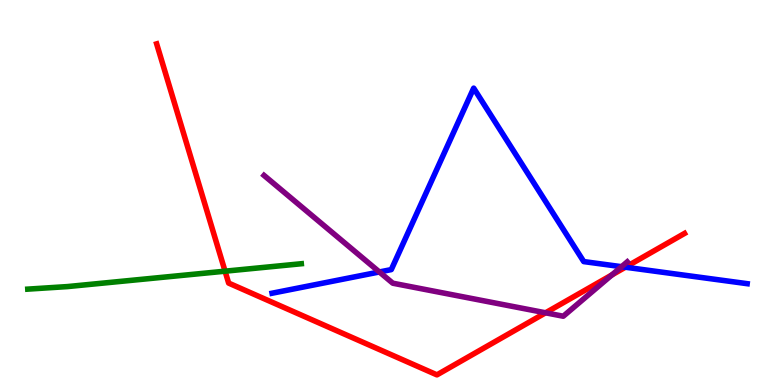[{'lines': ['blue', 'red'], 'intersections': [{'x': 8.07, 'y': 3.06}]}, {'lines': ['green', 'red'], 'intersections': [{'x': 2.9, 'y': 2.96}]}, {'lines': ['purple', 'red'], 'intersections': [{'x': 7.04, 'y': 1.88}, {'x': 7.9, 'y': 2.86}]}, {'lines': ['blue', 'green'], 'intersections': []}, {'lines': ['blue', 'purple'], 'intersections': [{'x': 4.9, 'y': 2.94}, {'x': 8.02, 'y': 3.07}]}, {'lines': ['green', 'purple'], 'intersections': []}]